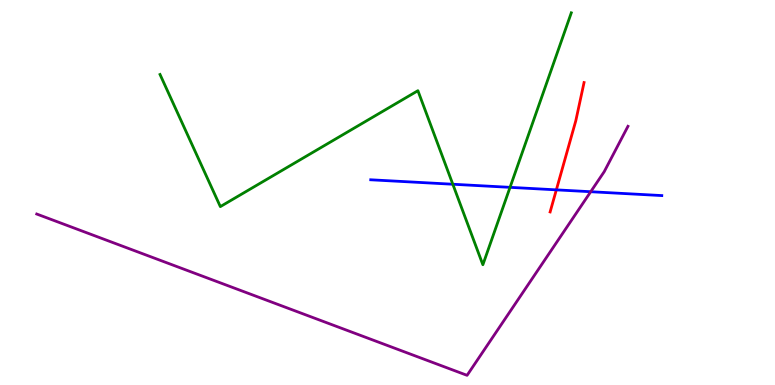[{'lines': ['blue', 'red'], 'intersections': [{'x': 7.18, 'y': 5.07}]}, {'lines': ['green', 'red'], 'intersections': []}, {'lines': ['purple', 'red'], 'intersections': []}, {'lines': ['blue', 'green'], 'intersections': [{'x': 5.84, 'y': 5.21}, {'x': 6.58, 'y': 5.13}]}, {'lines': ['blue', 'purple'], 'intersections': [{'x': 7.62, 'y': 5.02}]}, {'lines': ['green', 'purple'], 'intersections': []}]